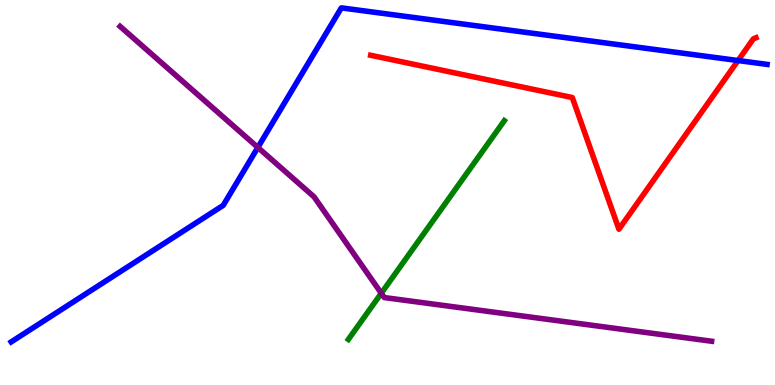[{'lines': ['blue', 'red'], 'intersections': [{'x': 9.52, 'y': 8.43}]}, {'lines': ['green', 'red'], 'intersections': []}, {'lines': ['purple', 'red'], 'intersections': []}, {'lines': ['blue', 'green'], 'intersections': []}, {'lines': ['blue', 'purple'], 'intersections': [{'x': 3.33, 'y': 6.17}]}, {'lines': ['green', 'purple'], 'intersections': [{'x': 4.92, 'y': 2.38}]}]